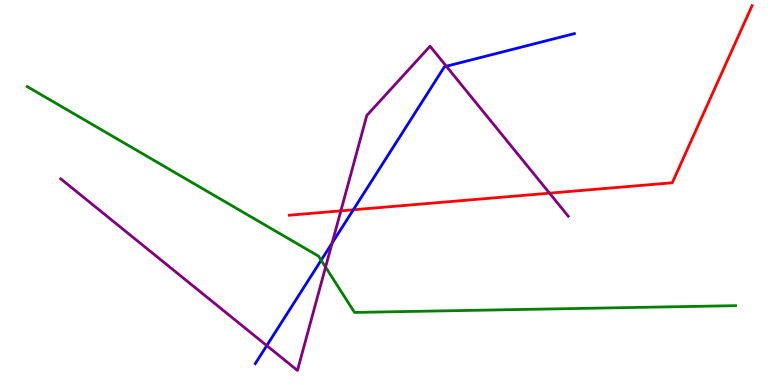[{'lines': ['blue', 'red'], 'intersections': [{'x': 4.56, 'y': 4.55}]}, {'lines': ['green', 'red'], 'intersections': []}, {'lines': ['purple', 'red'], 'intersections': [{'x': 4.4, 'y': 4.52}, {'x': 7.09, 'y': 4.98}]}, {'lines': ['blue', 'green'], 'intersections': [{'x': 4.14, 'y': 3.24}]}, {'lines': ['blue', 'purple'], 'intersections': [{'x': 3.44, 'y': 1.02}, {'x': 4.29, 'y': 3.69}, {'x': 5.76, 'y': 8.28}]}, {'lines': ['green', 'purple'], 'intersections': [{'x': 4.2, 'y': 3.06}]}]